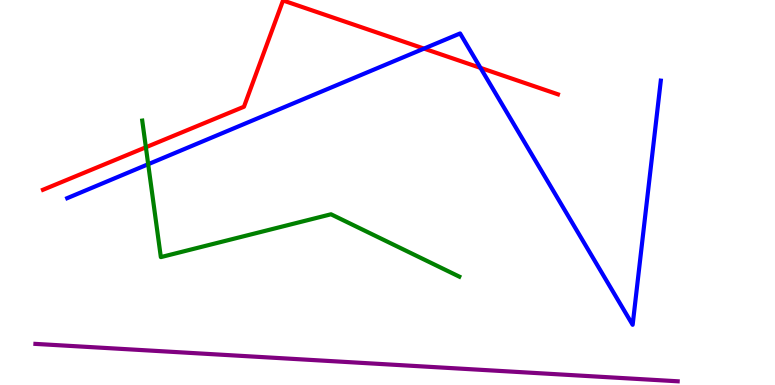[{'lines': ['blue', 'red'], 'intersections': [{'x': 5.47, 'y': 8.74}, {'x': 6.2, 'y': 8.24}]}, {'lines': ['green', 'red'], 'intersections': [{'x': 1.88, 'y': 6.17}]}, {'lines': ['purple', 'red'], 'intersections': []}, {'lines': ['blue', 'green'], 'intersections': [{'x': 1.91, 'y': 5.73}]}, {'lines': ['blue', 'purple'], 'intersections': []}, {'lines': ['green', 'purple'], 'intersections': []}]